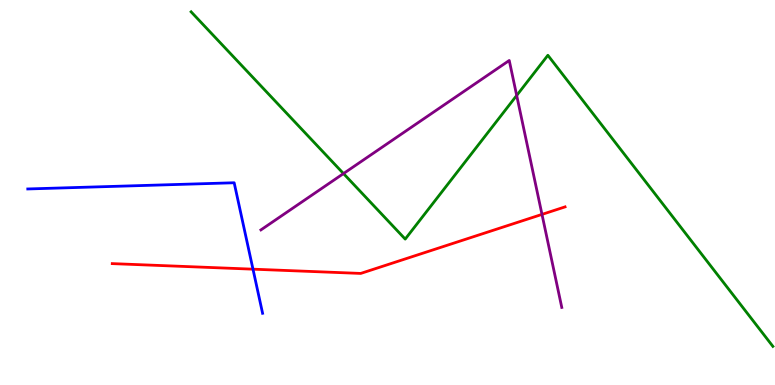[{'lines': ['blue', 'red'], 'intersections': [{'x': 3.26, 'y': 3.01}]}, {'lines': ['green', 'red'], 'intersections': []}, {'lines': ['purple', 'red'], 'intersections': [{'x': 6.99, 'y': 4.43}]}, {'lines': ['blue', 'green'], 'intersections': []}, {'lines': ['blue', 'purple'], 'intersections': []}, {'lines': ['green', 'purple'], 'intersections': [{'x': 4.43, 'y': 5.49}, {'x': 6.67, 'y': 7.52}]}]